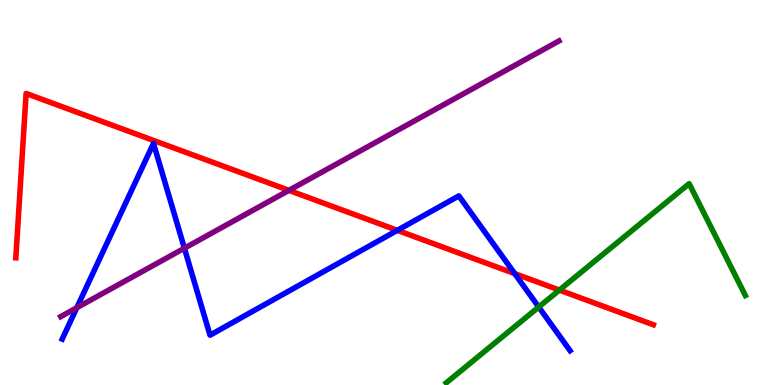[{'lines': ['blue', 'red'], 'intersections': [{'x': 5.13, 'y': 4.02}, {'x': 6.64, 'y': 2.89}]}, {'lines': ['green', 'red'], 'intersections': [{'x': 7.22, 'y': 2.47}]}, {'lines': ['purple', 'red'], 'intersections': [{'x': 3.73, 'y': 5.06}]}, {'lines': ['blue', 'green'], 'intersections': [{'x': 6.95, 'y': 2.03}]}, {'lines': ['blue', 'purple'], 'intersections': [{'x': 0.991, 'y': 2.01}, {'x': 2.38, 'y': 3.55}]}, {'lines': ['green', 'purple'], 'intersections': []}]